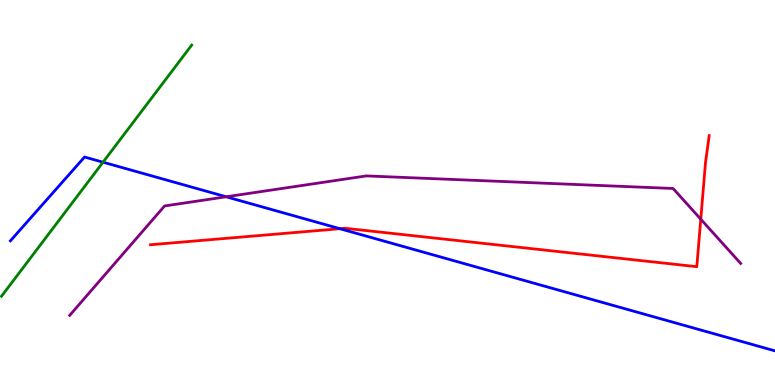[{'lines': ['blue', 'red'], 'intersections': [{'x': 4.39, 'y': 4.06}]}, {'lines': ['green', 'red'], 'intersections': []}, {'lines': ['purple', 'red'], 'intersections': [{'x': 9.04, 'y': 4.31}]}, {'lines': ['blue', 'green'], 'intersections': [{'x': 1.33, 'y': 5.79}]}, {'lines': ['blue', 'purple'], 'intersections': [{'x': 2.92, 'y': 4.89}]}, {'lines': ['green', 'purple'], 'intersections': []}]